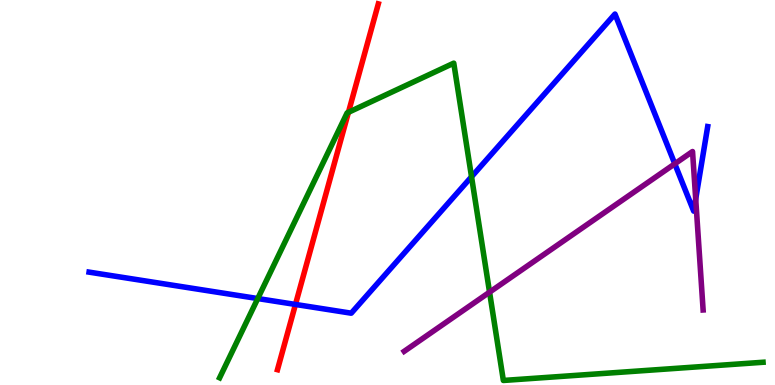[{'lines': ['blue', 'red'], 'intersections': [{'x': 3.81, 'y': 2.09}]}, {'lines': ['green', 'red'], 'intersections': [{'x': 4.5, 'y': 7.08}]}, {'lines': ['purple', 'red'], 'intersections': []}, {'lines': ['blue', 'green'], 'intersections': [{'x': 3.33, 'y': 2.25}, {'x': 6.08, 'y': 5.41}]}, {'lines': ['blue', 'purple'], 'intersections': [{'x': 8.71, 'y': 5.75}, {'x': 8.98, 'y': 4.83}]}, {'lines': ['green', 'purple'], 'intersections': [{'x': 6.32, 'y': 2.41}]}]